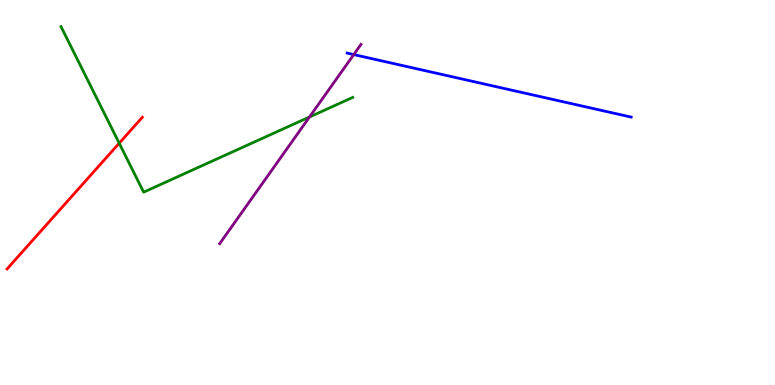[{'lines': ['blue', 'red'], 'intersections': []}, {'lines': ['green', 'red'], 'intersections': [{'x': 1.54, 'y': 6.28}]}, {'lines': ['purple', 'red'], 'intersections': []}, {'lines': ['blue', 'green'], 'intersections': []}, {'lines': ['blue', 'purple'], 'intersections': [{'x': 4.56, 'y': 8.58}]}, {'lines': ['green', 'purple'], 'intersections': [{'x': 3.99, 'y': 6.96}]}]